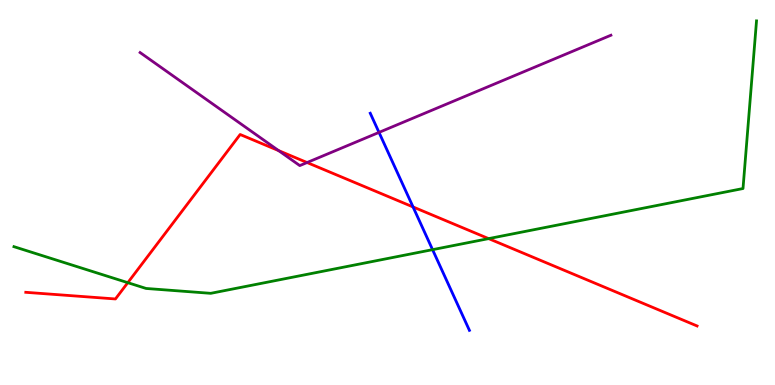[{'lines': ['blue', 'red'], 'intersections': [{'x': 5.33, 'y': 4.62}]}, {'lines': ['green', 'red'], 'intersections': [{'x': 1.65, 'y': 2.66}, {'x': 6.3, 'y': 3.8}]}, {'lines': ['purple', 'red'], 'intersections': [{'x': 3.6, 'y': 6.09}, {'x': 3.96, 'y': 5.78}]}, {'lines': ['blue', 'green'], 'intersections': [{'x': 5.58, 'y': 3.52}]}, {'lines': ['blue', 'purple'], 'intersections': [{'x': 4.89, 'y': 6.56}]}, {'lines': ['green', 'purple'], 'intersections': []}]